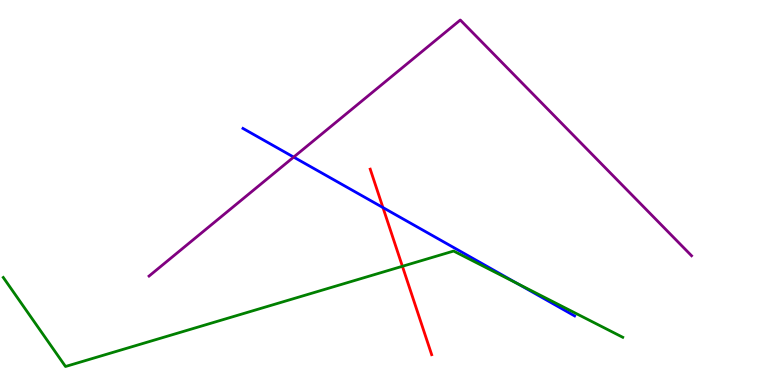[{'lines': ['blue', 'red'], 'intersections': [{'x': 4.94, 'y': 4.61}]}, {'lines': ['green', 'red'], 'intersections': [{'x': 5.19, 'y': 3.08}]}, {'lines': ['purple', 'red'], 'intersections': []}, {'lines': ['blue', 'green'], 'intersections': [{'x': 6.68, 'y': 2.63}]}, {'lines': ['blue', 'purple'], 'intersections': [{'x': 3.79, 'y': 5.92}]}, {'lines': ['green', 'purple'], 'intersections': []}]